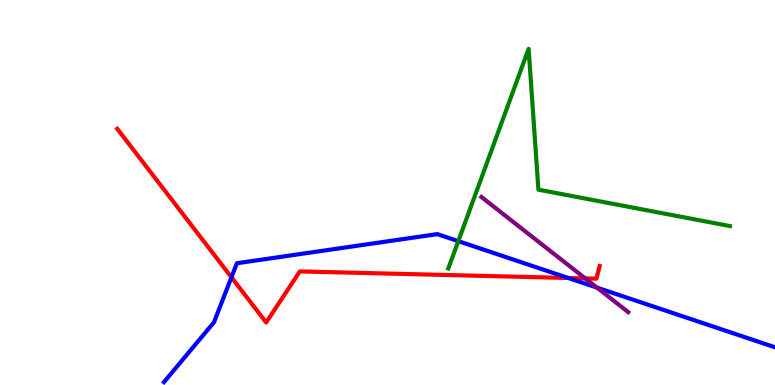[{'lines': ['blue', 'red'], 'intersections': [{'x': 2.99, 'y': 2.8}, {'x': 7.33, 'y': 2.78}]}, {'lines': ['green', 'red'], 'intersections': []}, {'lines': ['purple', 'red'], 'intersections': [{'x': 7.55, 'y': 2.77}]}, {'lines': ['blue', 'green'], 'intersections': [{'x': 5.91, 'y': 3.74}]}, {'lines': ['blue', 'purple'], 'intersections': [{'x': 7.7, 'y': 2.53}]}, {'lines': ['green', 'purple'], 'intersections': []}]